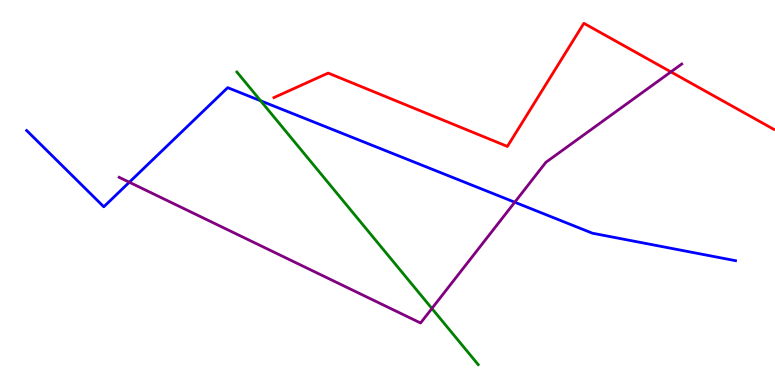[{'lines': ['blue', 'red'], 'intersections': []}, {'lines': ['green', 'red'], 'intersections': []}, {'lines': ['purple', 'red'], 'intersections': [{'x': 8.66, 'y': 8.13}]}, {'lines': ['blue', 'green'], 'intersections': [{'x': 3.36, 'y': 7.38}]}, {'lines': ['blue', 'purple'], 'intersections': [{'x': 1.67, 'y': 5.27}, {'x': 6.64, 'y': 4.75}]}, {'lines': ['green', 'purple'], 'intersections': [{'x': 5.57, 'y': 1.99}]}]